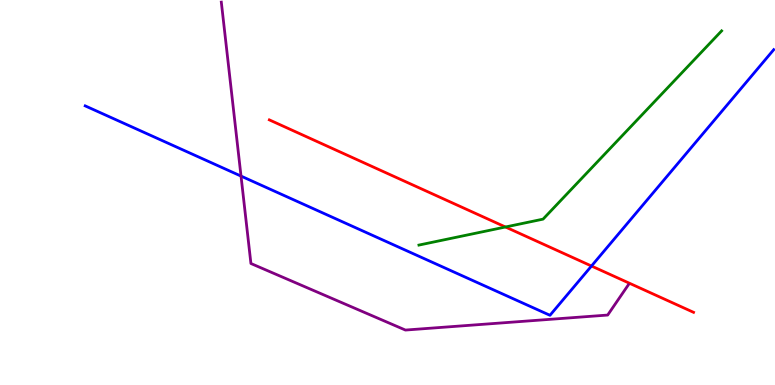[{'lines': ['blue', 'red'], 'intersections': [{'x': 7.63, 'y': 3.09}]}, {'lines': ['green', 'red'], 'intersections': [{'x': 6.52, 'y': 4.1}]}, {'lines': ['purple', 'red'], 'intersections': []}, {'lines': ['blue', 'green'], 'intersections': []}, {'lines': ['blue', 'purple'], 'intersections': [{'x': 3.11, 'y': 5.43}]}, {'lines': ['green', 'purple'], 'intersections': []}]